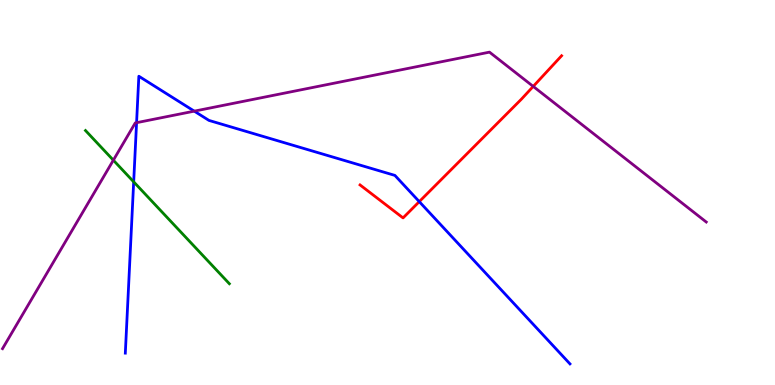[{'lines': ['blue', 'red'], 'intersections': [{'x': 5.41, 'y': 4.76}]}, {'lines': ['green', 'red'], 'intersections': []}, {'lines': ['purple', 'red'], 'intersections': [{'x': 6.88, 'y': 7.76}]}, {'lines': ['blue', 'green'], 'intersections': [{'x': 1.72, 'y': 5.28}]}, {'lines': ['blue', 'purple'], 'intersections': [{'x': 1.76, 'y': 6.81}, {'x': 2.51, 'y': 7.11}]}, {'lines': ['green', 'purple'], 'intersections': [{'x': 1.46, 'y': 5.84}]}]